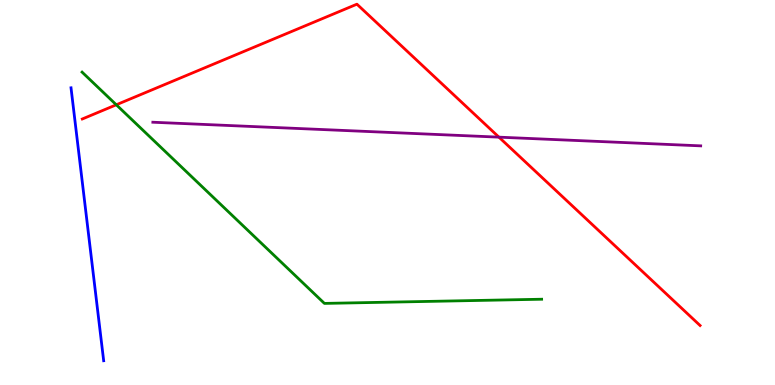[{'lines': ['blue', 'red'], 'intersections': []}, {'lines': ['green', 'red'], 'intersections': [{'x': 1.5, 'y': 7.28}]}, {'lines': ['purple', 'red'], 'intersections': [{'x': 6.44, 'y': 6.44}]}, {'lines': ['blue', 'green'], 'intersections': []}, {'lines': ['blue', 'purple'], 'intersections': []}, {'lines': ['green', 'purple'], 'intersections': []}]